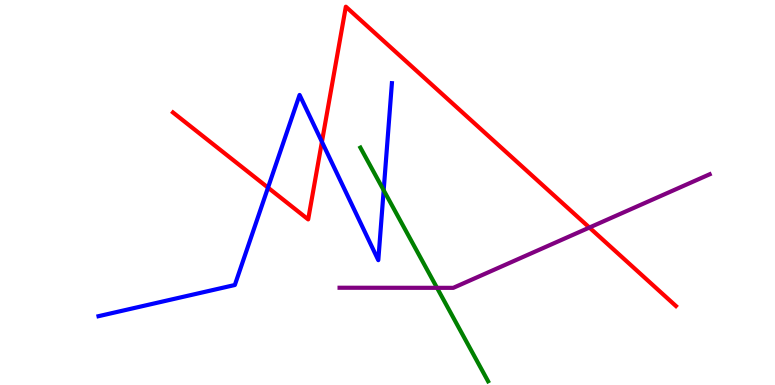[{'lines': ['blue', 'red'], 'intersections': [{'x': 3.46, 'y': 5.13}, {'x': 4.15, 'y': 6.32}]}, {'lines': ['green', 'red'], 'intersections': []}, {'lines': ['purple', 'red'], 'intersections': [{'x': 7.61, 'y': 4.09}]}, {'lines': ['blue', 'green'], 'intersections': [{'x': 4.95, 'y': 5.06}]}, {'lines': ['blue', 'purple'], 'intersections': []}, {'lines': ['green', 'purple'], 'intersections': [{'x': 5.64, 'y': 2.52}]}]